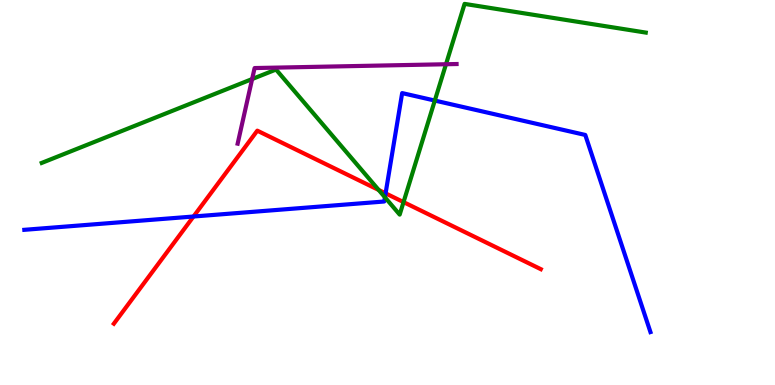[{'lines': ['blue', 'red'], 'intersections': [{'x': 2.5, 'y': 4.38}, {'x': 4.98, 'y': 4.98}]}, {'lines': ['green', 'red'], 'intersections': [{'x': 4.89, 'y': 5.07}, {'x': 5.21, 'y': 4.75}]}, {'lines': ['purple', 'red'], 'intersections': []}, {'lines': ['blue', 'green'], 'intersections': [{'x': 4.97, 'y': 4.88}, {'x': 5.61, 'y': 7.39}]}, {'lines': ['blue', 'purple'], 'intersections': []}, {'lines': ['green', 'purple'], 'intersections': [{'x': 3.25, 'y': 7.95}, {'x': 5.75, 'y': 8.33}]}]